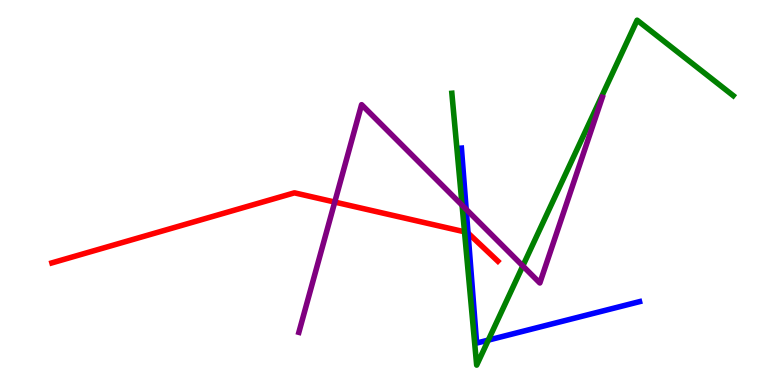[{'lines': ['blue', 'red'], 'intersections': [{'x': 6.04, 'y': 3.95}]}, {'lines': ['green', 'red'], 'intersections': [{'x': 5.99, 'y': 3.98}]}, {'lines': ['purple', 'red'], 'intersections': [{'x': 4.32, 'y': 4.75}]}, {'lines': ['blue', 'green'], 'intersections': [{'x': 6.3, 'y': 1.17}]}, {'lines': ['blue', 'purple'], 'intersections': [{'x': 6.02, 'y': 4.56}]}, {'lines': ['green', 'purple'], 'intersections': [{'x': 5.96, 'y': 4.67}, {'x': 6.75, 'y': 3.09}]}]